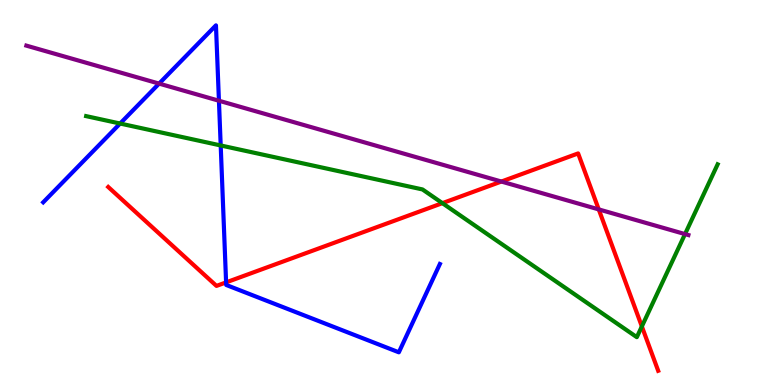[{'lines': ['blue', 'red'], 'intersections': [{'x': 2.92, 'y': 2.67}]}, {'lines': ['green', 'red'], 'intersections': [{'x': 5.71, 'y': 4.72}, {'x': 8.28, 'y': 1.52}]}, {'lines': ['purple', 'red'], 'intersections': [{'x': 6.47, 'y': 5.28}, {'x': 7.73, 'y': 4.56}]}, {'lines': ['blue', 'green'], 'intersections': [{'x': 1.55, 'y': 6.79}, {'x': 2.85, 'y': 6.22}]}, {'lines': ['blue', 'purple'], 'intersections': [{'x': 2.05, 'y': 7.83}, {'x': 2.82, 'y': 7.38}]}, {'lines': ['green', 'purple'], 'intersections': [{'x': 8.84, 'y': 3.92}]}]